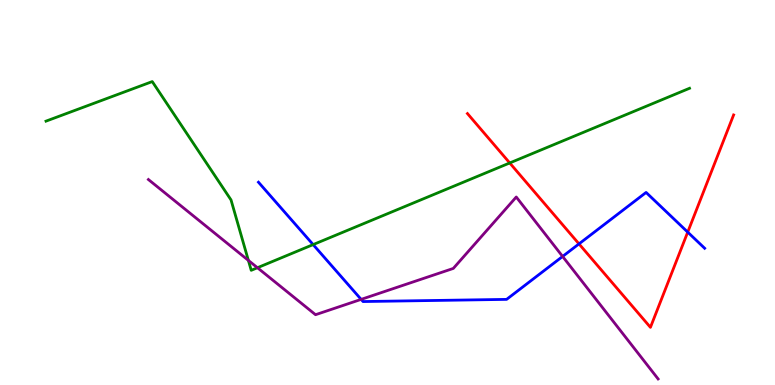[{'lines': ['blue', 'red'], 'intersections': [{'x': 7.47, 'y': 3.67}, {'x': 8.87, 'y': 3.97}]}, {'lines': ['green', 'red'], 'intersections': [{'x': 6.58, 'y': 5.77}]}, {'lines': ['purple', 'red'], 'intersections': []}, {'lines': ['blue', 'green'], 'intersections': [{'x': 4.04, 'y': 3.65}]}, {'lines': ['blue', 'purple'], 'intersections': [{'x': 4.66, 'y': 2.22}, {'x': 7.26, 'y': 3.34}]}, {'lines': ['green', 'purple'], 'intersections': [{'x': 3.2, 'y': 3.24}, {'x': 3.32, 'y': 3.05}]}]